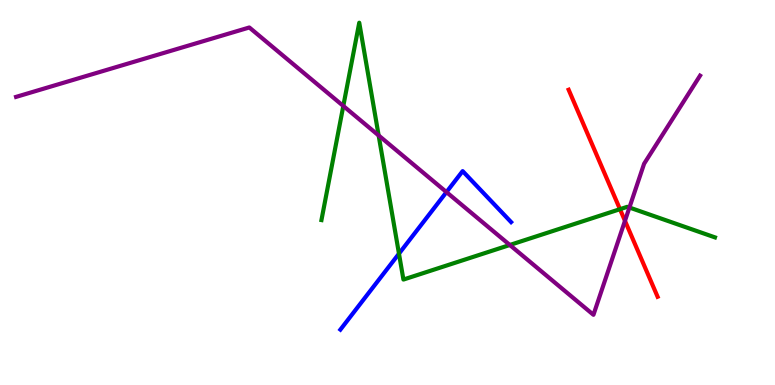[{'lines': ['blue', 'red'], 'intersections': []}, {'lines': ['green', 'red'], 'intersections': [{'x': 8.0, 'y': 4.57}]}, {'lines': ['purple', 'red'], 'intersections': [{'x': 8.06, 'y': 4.26}]}, {'lines': ['blue', 'green'], 'intersections': [{'x': 5.15, 'y': 3.41}]}, {'lines': ['blue', 'purple'], 'intersections': [{'x': 5.76, 'y': 5.01}]}, {'lines': ['green', 'purple'], 'intersections': [{'x': 4.43, 'y': 7.25}, {'x': 4.89, 'y': 6.48}, {'x': 6.58, 'y': 3.64}, {'x': 8.12, 'y': 4.61}]}]